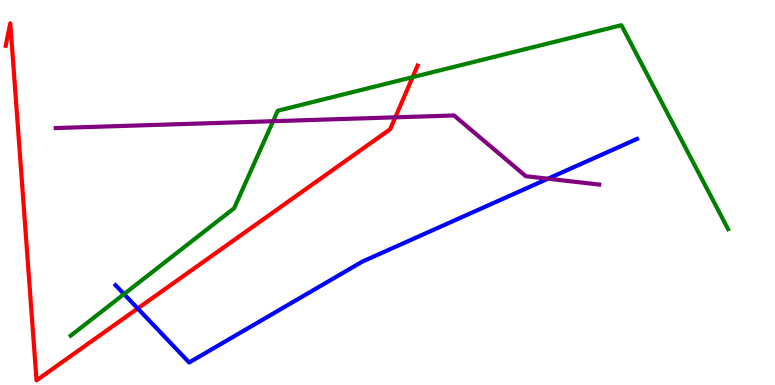[{'lines': ['blue', 'red'], 'intersections': [{'x': 1.78, 'y': 1.99}]}, {'lines': ['green', 'red'], 'intersections': [{'x': 5.32, 'y': 8.0}]}, {'lines': ['purple', 'red'], 'intersections': [{'x': 5.1, 'y': 6.95}]}, {'lines': ['blue', 'green'], 'intersections': [{'x': 1.6, 'y': 2.36}]}, {'lines': ['blue', 'purple'], 'intersections': [{'x': 7.07, 'y': 5.36}]}, {'lines': ['green', 'purple'], 'intersections': [{'x': 3.52, 'y': 6.85}]}]